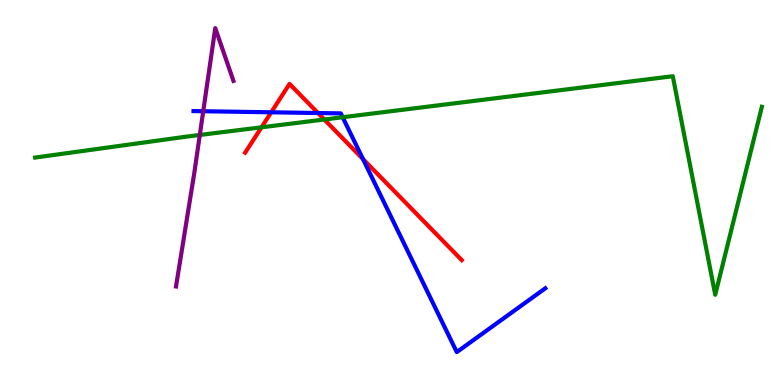[{'lines': ['blue', 'red'], 'intersections': [{'x': 3.5, 'y': 7.08}, {'x': 4.1, 'y': 7.06}, {'x': 4.68, 'y': 5.87}]}, {'lines': ['green', 'red'], 'intersections': [{'x': 3.37, 'y': 6.69}, {'x': 4.18, 'y': 6.9}]}, {'lines': ['purple', 'red'], 'intersections': []}, {'lines': ['blue', 'green'], 'intersections': [{'x': 4.42, 'y': 6.96}]}, {'lines': ['blue', 'purple'], 'intersections': [{'x': 2.62, 'y': 7.11}]}, {'lines': ['green', 'purple'], 'intersections': [{'x': 2.58, 'y': 6.49}]}]